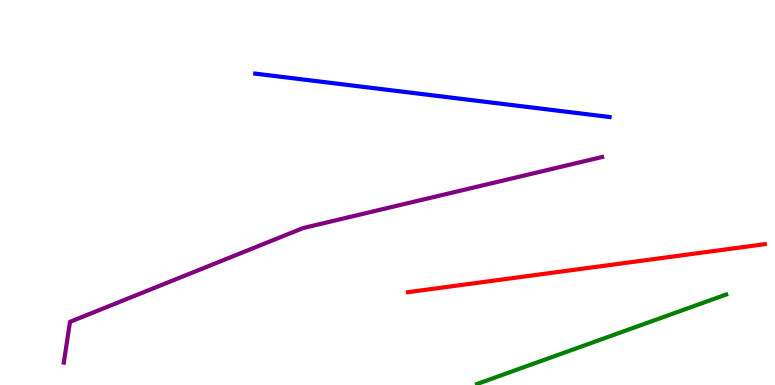[{'lines': ['blue', 'red'], 'intersections': []}, {'lines': ['green', 'red'], 'intersections': []}, {'lines': ['purple', 'red'], 'intersections': []}, {'lines': ['blue', 'green'], 'intersections': []}, {'lines': ['blue', 'purple'], 'intersections': []}, {'lines': ['green', 'purple'], 'intersections': []}]